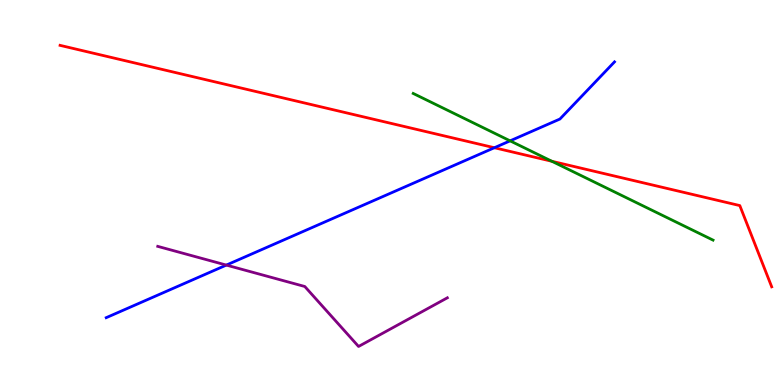[{'lines': ['blue', 'red'], 'intersections': [{'x': 6.38, 'y': 6.16}]}, {'lines': ['green', 'red'], 'intersections': [{'x': 7.12, 'y': 5.81}]}, {'lines': ['purple', 'red'], 'intersections': []}, {'lines': ['blue', 'green'], 'intersections': [{'x': 6.58, 'y': 6.34}]}, {'lines': ['blue', 'purple'], 'intersections': [{'x': 2.92, 'y': 3.11}]}, {'lines': ['green', 'purple'], 'intersections': []}]